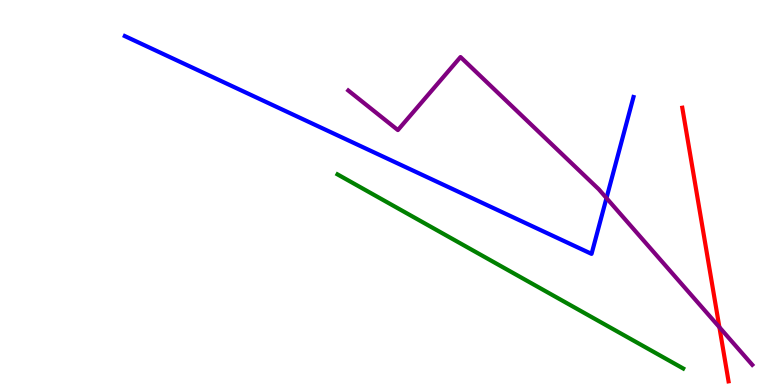[{'lines': ['blue', 'red'], 'intersections': []}, {'lines': ['green', 'red'], 'intersections': []}, {'lines': ['purple', 'red'], 'intersections': [{'x': 9.28, 'y': 1.5}]}, {'lines': ['blue', 'green'], 'intersections': []}, {'lines': ['blue', 'purple'], 'intersections': [{'x': 7.83, 'y': 4.86}]}, {'lines': ['green', 'purple'], 'intersections': []}]